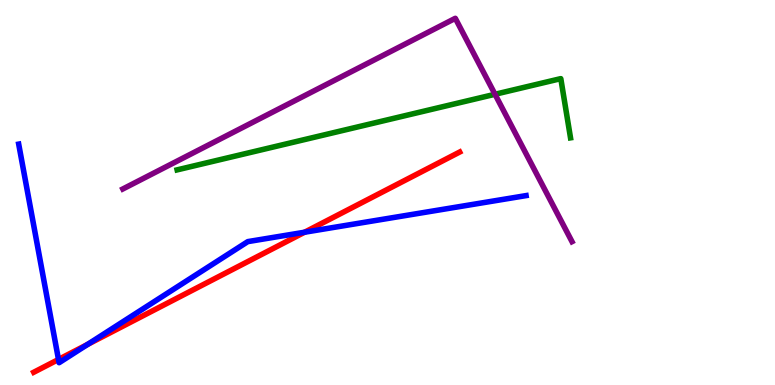[{'lines': ['blue', 'red'], 'intersections': [{'x': 0.755, 'y': 0.663}, {'x': 1.13, 'y': 1.05}, {'x': 3.93, 'y': 3.97}]}, {'lines': ['green', 'red'], 'intersections': []}, {'lines': ['purple', 'red'], 'intersections': []}, {'lines': ['blue', 'green'], 'intersections': []}, {'lines': ['blue', 'purple'], 'intersections': []}, {'lines': ['green', 'purple'], 'intersections': [{'x': 6.39, 'y': 7.55}]}]